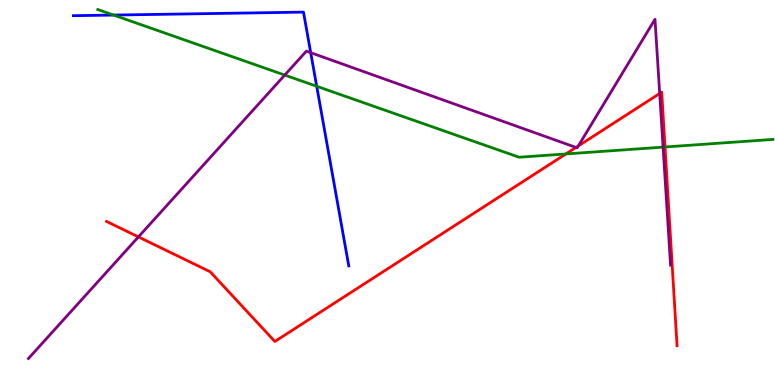[{'lines': ['blue', 'red'], 'intersections': []}, {'lines': ['green', 'red'], 'intersections': [{'x': 7.3, 'y': 6.0}, {'x': 8.58, 'y': 6.18}]}, {'lines': ['purple', 'red'], 'intersections': [{'x': 1.79, 'y': 3.85}, {'x': 7.43, 'y': 6.17}, {'x': 7.46, 'y': 6.21}, {'x': 8.51, 'y': 7.57}]}, {'lines': ['blue', 'green'], 'intersections': [{'x': 1.47, 'y': 9.61}, {'x': 4.09, 'y': 7.76}]}, {'lines': ['blue', 'purple'], 'intersections': [{'x': 4.01, 'y': 8.63}]}, {'lines': ['green', 'purple'], 'intersections': [{'x': 3.67, 'y': 8.05}, {'x': 8.56, 'y': 6.18}]}]